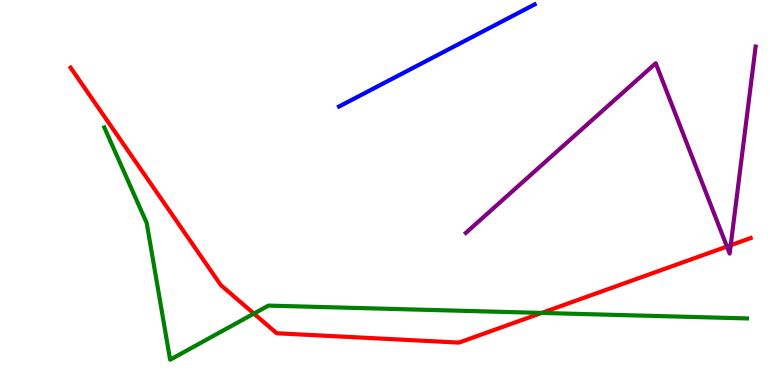[{'lines': ['blue', 'red'], 'intersections': []}, {'lines': ['green', 'red'], 'intersections': [{'x': 3.28, 'y': 1.85}, {'x': 6.99, 'y': 1.87}]}, {'lines': ['purple', 'red'], 'intersections': [{'x': 9.38, 'y': 3.6}, {'x': 9.43, 'y': 3.63}]}, {'lines': ['blue', 'green'], 'intersections': []}, {'lines': ['blue', 'purple'], 'intersections': []}, {'lines': ['green', 'purple'], 'intersections': []}]